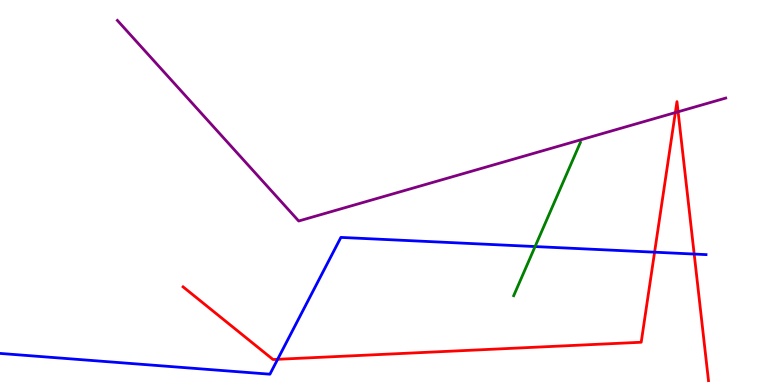[{'lines': ['blue', 'red'], 'intersections': [{'x': 3.58, 'y': 0.667}, {'x': 8.45, 'y': 3.45}, {'x': 8.96, 'y': 3.4}]}, {'lines': ['green', 'red'], 'intersections': []}, {'lines': ['purple', 'red'], 'intersections': [{'x': 8.71, 'y': 7.08}, {'x': 8.75, 'y': 7.1}]}, {'lines': ['blue', 'green'], 'intersections': [{'x': 6.9, 'y': 3.6}]}, {'lines': ['blue', 'purple'], 'intersections': []}, {'lines': ['green', 'purple'], 'intersections': []}]